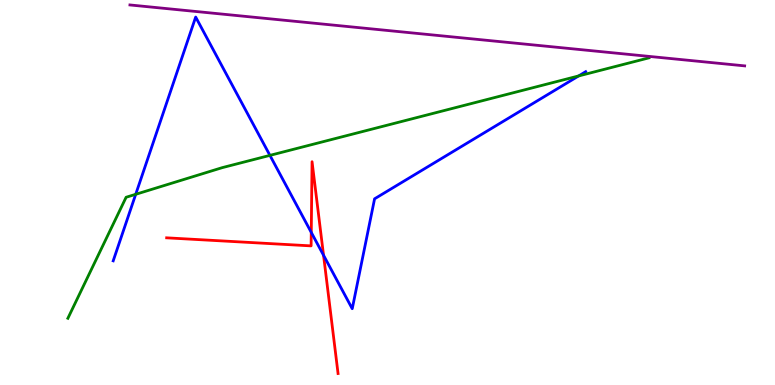[{'lines': ['blue', 'red'], 'intersections': [{'x': 4.02, 'y': 3.96}, {'x': 4.17, 'y': 3.37}]}, {'lines': ['green', 'red'], 'intersections': []}, {'lines': ['purple', 'red'], 'intersections': []}, {'lines': ['blue', 'green'], 'intersections': [{'x': 1.75, 'y': 4.95}, {'x': 3.48, 'y': 5.96}, {'x': 7.47, 'y': 8.03}]}, {'lines': ['blue', 'purple'], 'intersections': []}, {'lines': ['green', 'purple'], 'intersections': []}]